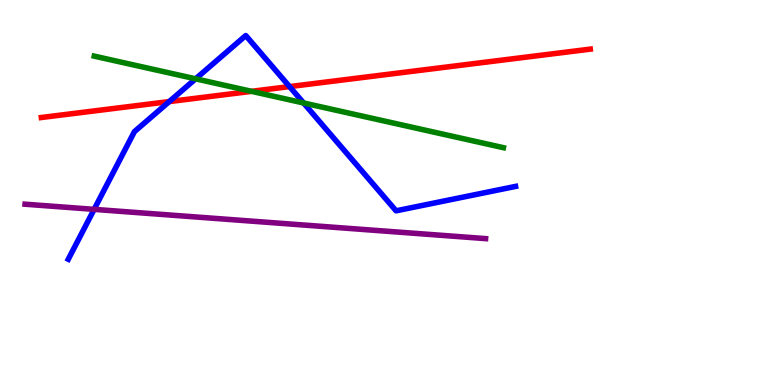[{'lines': ['blue', 'red'], 'intersections': [{'x': 2.18, 'y': 7.36}, {'x': 3.74, 'y': 7.75}]}, {'lines': ['green', 'red'], 'intersections': [{'x': 3.25, 'y': 7.63}]}, {'lines': ['purple', 'red'], 'intersections': []}, {'lines': ['blue', 'green'], 'intersections': [{'x': 2.52, 'y': 7.95}, {'x': 3.92, 'y': 7.33}]}, {'lines': ['blue', 'purple'], 'intersections': [{'x': 1.21, 'y': 4.56}]}, {'lines': ['green', 'purple'], 'intersections': []}]